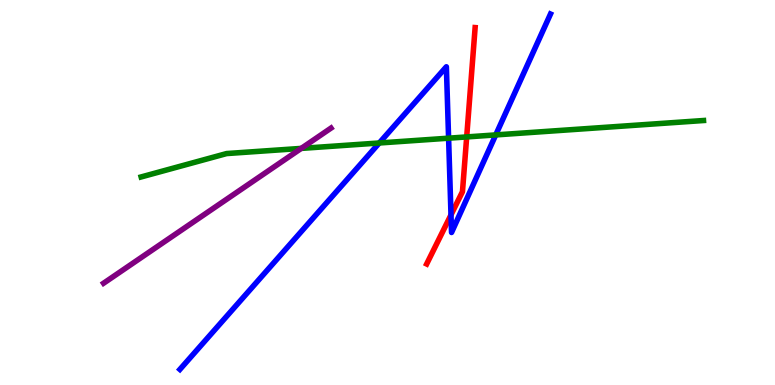[{'lines': ['blue', 'red'], 'intersections': [{'x': 5.82, 'y': 4.42}]}, {'lines': ['green', 'red'], 'intersections': [{'x': 6.02, 'y': 6.44}]}, {'lines': ['purple', 'red'], 'intersections': []}, {'lines': ['blue', 'green'], 'intersections': [{'x': 4.89, 'y': 6.29}, {'x': 5.79, 'y': 6.41}, {'x': 6.4, 'y': 6.5}]}, {'lines': ['blue', 'purple'], 'intersections': []}, {'lines': ['green', 'purple'], 'intersections': [{'x': 3.89, 'y': 6.15}]}]